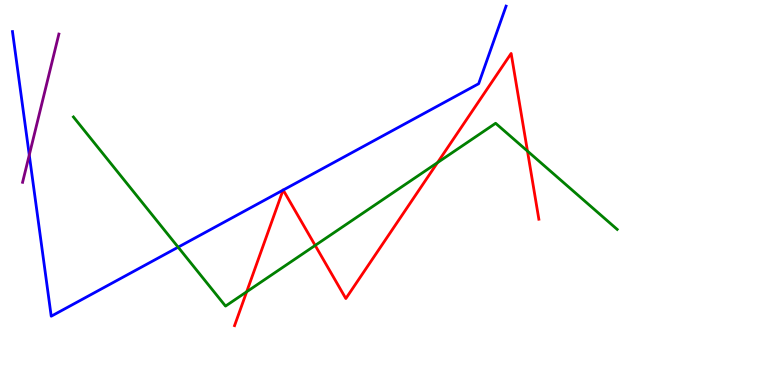[{'lines': ['blue', 'red'], 'intersections': [{'x': 3.65, 'y': 5.06}, {'x': 3.65, 'y': 5.06}]}, {'lines': ['green', 'red'], 'intersections': [{'x': 3.18, 'y': 2.42}, {'x': 4.07, 'y': 3.63}, {'x': 5.65, 'y': 5.78}, {'x': 6.81, 'y': 6.08}]}, {'lines': ['purple', 'red'], 'intersections': []}, {'lines': ['blue', 'green'], 'intersections': [{'x': 2.3, 'y': 3.58}]}, {'lines': ['blue', 'purple'], 'intersections': [{'x': 0.378, 'y': 5.97}]}, {'lines': ['green', 'purple'], 'intersections': []}]